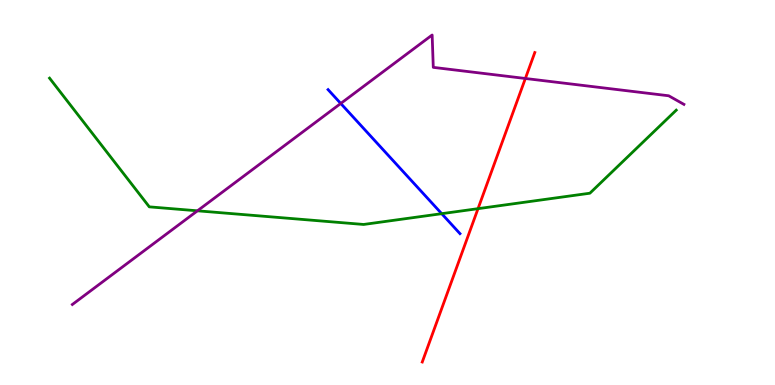[{'lines': ['blue', 'red'], 'intersections': []}, {'lines': ['green', 'red'], 'intersections': [{'x': 6.17, 'y': 4.58}]}, {'lines': ['purple', 'red'], 'intersections': [{'x': 6.78, 'y': 7.96}]}, {'lines': ['blue', 'green'], 'intersections': [{'x': 5.7, 'y': 4.45}]}, {'lines': ['blue', 'purple'], 'intersections': [{'x': 4.4, 'y': 7.31}]}, {'lines': ['green', 'purple'], 'intersections': [{'x': 2.55, 'y': 4.52}]}]